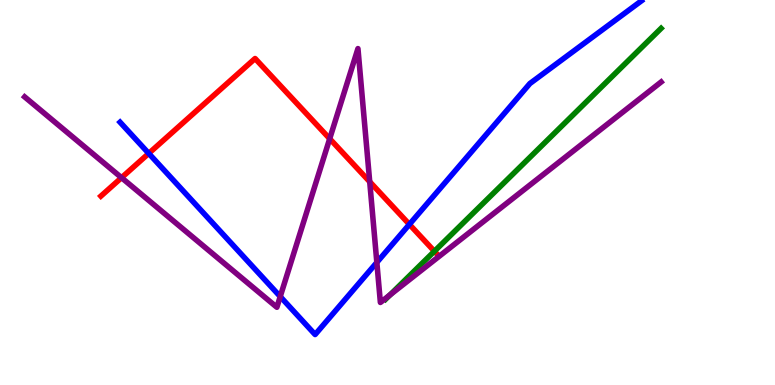[{'lines': ['blue', 'red'], 'intersections': [{'x': 1.92, 'y': 6.02}, {'x': 5.28, 'y': 4.17}]}, {'lines': ['green', 'red'], 'intersections': [{'x': 5.61, 'y': 3.47}]}, {'lines': ['purple', 'red'], 'intersections': [{'x': 1.57, 'y': 5.38}, {'x': 4.25, 'y': 6.4}, {'x': 4.77, 'y': 5.28}]}, {'lines': ['blue', 'green'], 'intersections': []}, {'lines': ['blue', 'purple'], 'intersections': [{'x': 3.62, 'y': 2.3}, {'x': 4.86, 'y': 3.18}]}, {'lines': ['green', 'purple'], 'intersections': [{'x': 5.03, 'y': 2.34}]}]